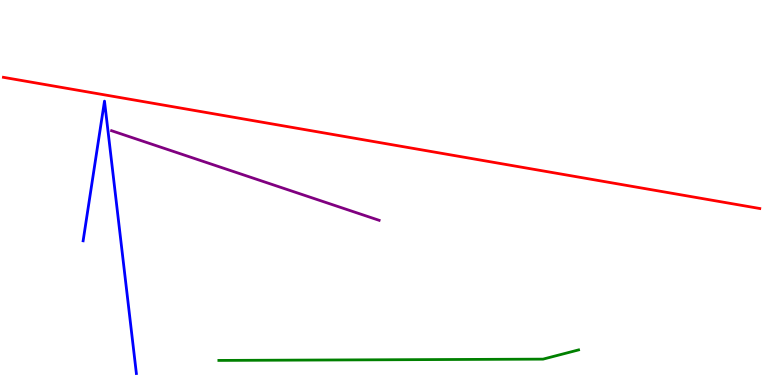[{'lines': ['blue', 'red'], 'intersections': []}, {'lines': ['green', 'red'], 'intersections': []}, {'lines': ['purple', 'red'], 'intersections': []}, {'lines': ['blue', 'green'], 'intersections': []}, {'lines': ['blue', 'purple'], 'intersections': []}, {'lines': ['green', 'purple'], 'intersections': []}]